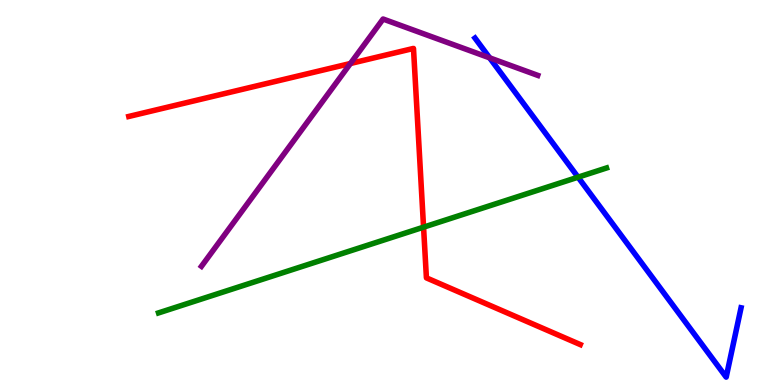[{'lines': ['blue', 'red'], 'intersections': []}, {'lines': ['green', 'red'], 'intersections': [{'x': 5.47, 'y': 4.1}]}, {'lines': ['purple', 'red'], 'intersections': [{'x': 4.52, 'y': 8.35}]}, {'lines': ['blue', 'green'], 'intersections': [{'x': 7.46, 'y': 5.4}]}, {'lines': ['blue', 'purple'], 'intersections': [{'x': 6.32, 'y': 8.5}]}, {'lines': ['green', 'purple'], 'intersections': []}]